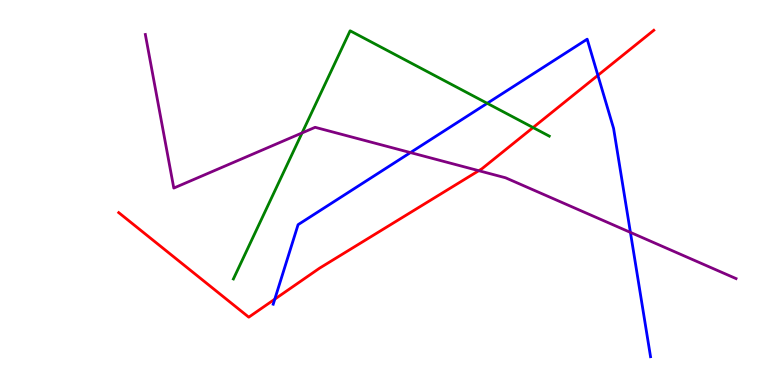[{'lines': ['blue', 'red'], 'intersections': [{'x': 3.55, 'y': 2.23}, {'x': 7.71, 'y': 8.04}]}, {'lines': ['green', 'red'], 'intersections': [{'x': 6.88, 'y': 6.69}]}, {'lines': ['purple', 'red'], 'intersections': [{'x': 6.18, 'y': 5.57}]}, {'lines': ['blue', 'green'], 'intersections': [{'x': 6.29, 'y': 7.32}]}, {'lines': ['blue', 'purple'], 'intersections': [{'x': 5.3, 'y': 6.04}, {'x': 8.13, 'y': 3.96}]}, {'lines': ['green', 'purple'], 'intersections': [{'x': 3.9, 'y': 6.55}]}]